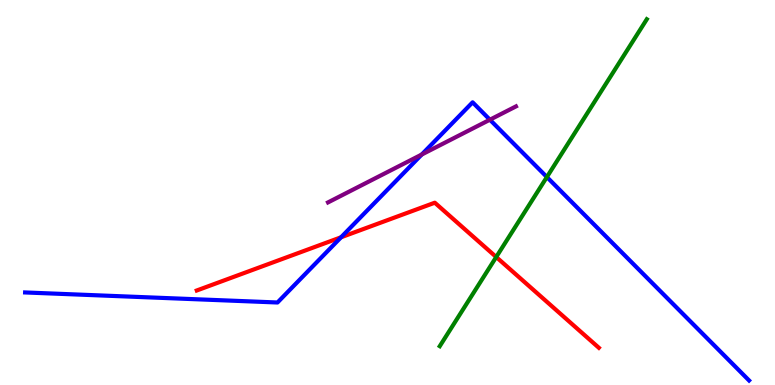[{'lines': ['blue', 'red'], 'intersections': [{'x': 4.4, 'y': 3.84}]}, {'lines': ['green', 'red'], 'intersections': [{'x': 6.4, 'y': 3.32}]}, {'lines': ['purple', 'red'], 'intersections': []}, {'lines': ['blue', 'green'], 'intersections': [{'x': 7.06, 'y': 5.4}]}, {'lines': ['blue', 'purple'], 'intersections': [{'x': 5.44, 'y': 5.99}, {'x': 6.32, 'y': 6.89}]}, {'lines': ['green', 'purple'], 'intersections': []}]